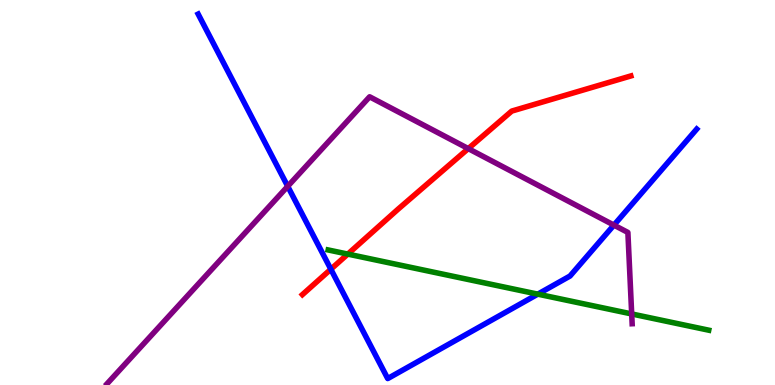[{'lines': ['blue', 'red'], 'intersections': [{'x': 4.27, 'y': 3.01}]}, {'lines': ['green', 'red'], 'intersections': [{'x': 4.49, 'y': 3.4}]}, {'lines': ['purple', 'red'], 'intersections': [{'x': 6.04, 'y': 6.14}]}, {'lines': ['blue', 'green'], 'intersections': [{'x': 6.94, 'y': 2.36}]}, {'lines': ['blue', 'purple'], 'intersections': [{'x': 3.71, 'y': 5.16}, {'x': 7.92, 'y': 4.15}]}, {'lines': ['green', 'purple'], 'intersections': [{'x': 8.15, 'y': 1.85}]}]